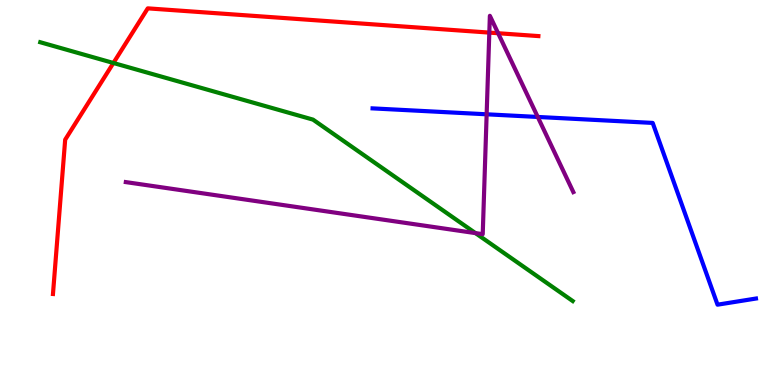[{'lines': ['blue', 'red'], 'intersections': []}, {'lines': ['green', 'red'], 'intersections': [{'x': 1.46, 'y': 8.36}]}, {'lines': ['purple', 'red'], 'intersections': [{'x': 6.31, 'y': 9.15}, {'x': 6.43, 'y': 9.14}]}, {'lines': ['blue', 'green'], 'intersections': []}, {'lines': ['blue', 'purple'], 'intersections': [{'x': 6.28, 'y': 7.03}, {'x': 6.94, 'y': 6.96}]}, {'lines': ['green', 'purple'], 'intersections': [{'x': 6.14, 'y': 3.95}]}]